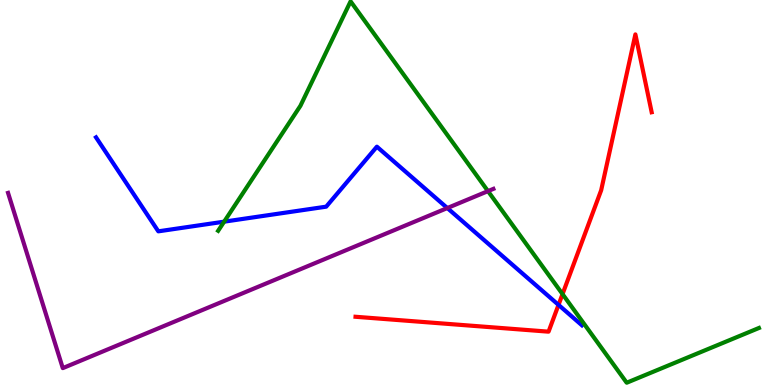[{'lines': ['blue', 'red'], 'intersections': [{'x': 7.21, 'y': 2.08}]}, {'lines': ['green', 'red'], 'intersections': [{'x': 7.26, 'y': 2.36}]}, {'lines': ['purple', 'red'], 'intersections': []}, {'lines': ['blue', 'green'], 'intersections': [{'x': 2.89, 'y': 4.24}]}, {'lines': ['blue', 'purple'], 'intersections': [{'x': 5.77, 'y': 4.6}]}, {'lines': ['green', 'purple'], 'intersections': [{'x': 6.3, 'y': 5.04}]}]